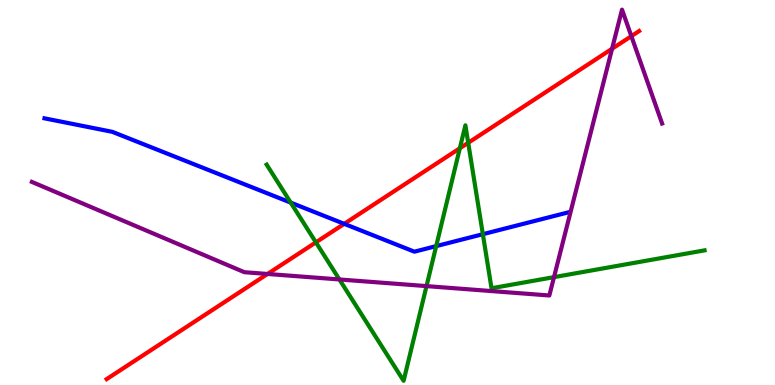[{'lines': ['blue', 'red'], 'intersections': [{'x': 4.44, 'y': 4.19}]}, {'lines': ['green', 'red'], 'intersections': [{'x': 4.08, 'y': 3.71}, {'x': 5.93, 'y': 6.15}, {'x': 6.04, 'y': 6.29}]}, {'lines': ['purple', 'red'], 'intersections': [{'x': 3.45, 'y': 2.88}, {'x': 7.9, 'y': 8.73}, {'x': 8.15, 'y': 9.06}]}, {'lines': ['blue', 'green'], 'intersections': [{'x': 3.75, 'y': 4.74}, {'x': 5.63, 'y': 3.61}, {'x': 6.23, 'y': 3.92}]}, {'lines': ['blue', 'purple'], 'intersections': []}, {'lines': ['green', 'purple'], 'intersections': [{'x': 4.38, 'y': 2.74}, {'x': 5.5, 'y': 2.57}, {'x': 7.15, 'y': 2.8}]}]